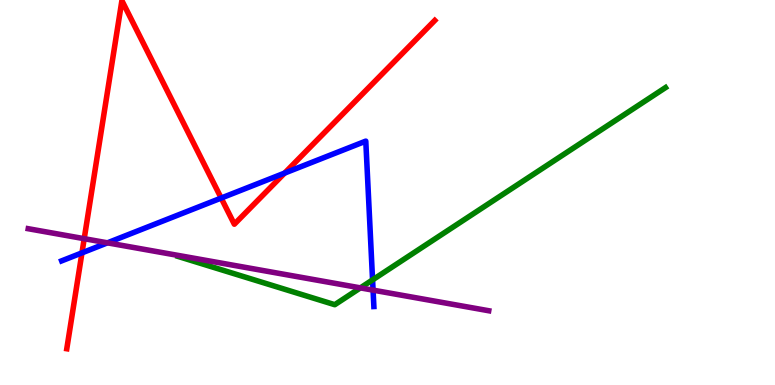[{'lines': ['blue', 'red'], 'intersections': [{'x': 1.06, 'y': 3.43}, {'x': 2.85, 'y': 4.86}, {'x': 3.67, 'y': 5.5}]}, {'lines': ['green', 'red'], 'intersections': []}, {'lines': ['purple', 'red'], 'intersections': [{'x': 1.09, 'y': 3.8}]}, {'lines': ['blue', 'green'], 'intersections': [{'x': 4.81, 'y': 2.73}]}, {'lines': ['blue', 'purple'], 'intersections': [{'x': 1.39, 'y': 3.69}, {'x': 4.81, 'y': 2.46}]}, {'lines': ['green', 'purple'], 'intersections': [{'x': 4.65, 'y': 2.52}]}]